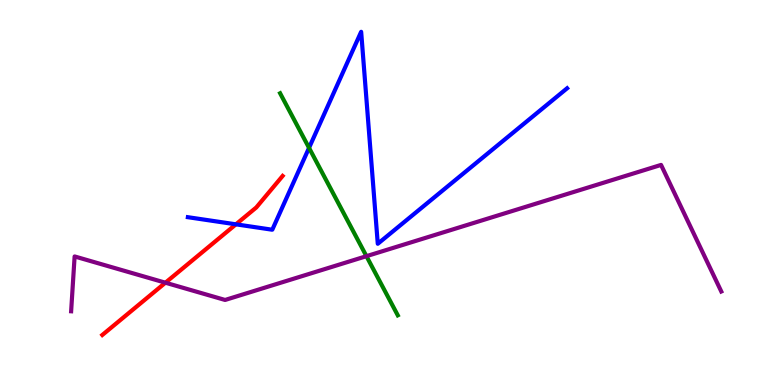[{'lines': ['blue', 'red'], 'intersections': [{'x': 3.04, 'y': 4.17}]}, {'lines': ['green', 'red'], 'intersections': []}, {'lines': ['purple', 'red'], 'intersections': [{'x': 2.13, 'y': 2.66}]}, {'lines': ['blue', 'green'], 'intersections': [{'x': 3.99, 'y': 6.16}]}, {'lines': ['blue', 'purple'], 'intersections': []}, {'lines': ['green', 'purple'], 'intersections': [{'x': 4.73, 'y': 3.35}]}]